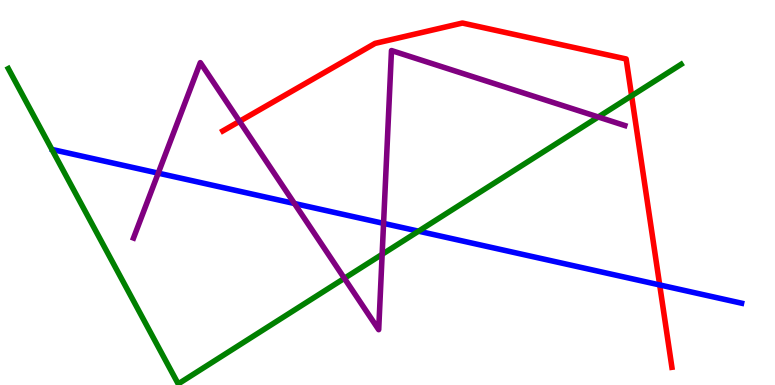[{'lines': ['blue', 'red'], 'intersections': [{'x': 8.51, 'y': 2.6}]}, {'lines': ['green', 'red'], 'intersections': [{'x': 8.15, 'y': 7.51}]}, {'lines': ['purple', 'red'], 'intersections': [{'x': 3.09, 'y': 6.85}]}, {'lines': ['blue', 'green'], 'intersections': [{'x': 5.4, 'y': 4.0}]}, {'lines': ['blue', 'purple'], 'intersections': [{'x': 2.04, 'y': 5.5}, {'x': 3.8, 'y': 4.71}, {'x': 4.95, 'y': 4.2}]}, {'lines': ['green', 'purple'], 'intersections': [{'x': 4.44, 'y': 2.77}, {'x': 4.93, 'y': 3.39}, {'x': 7.72, 'y': 6.96}]}]